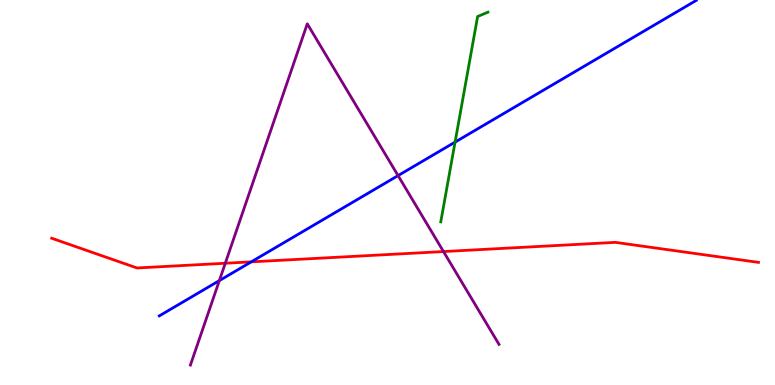[{'lines': ['blue', 'red'], 'intersections': [{'x': 3.24, 'y': 3.2}]}, {'lines': ['green', 'red'], 'intersections': []}, {'lines': ['purple', 'red'], 'intersections': [{'x': 2.91, 'y': 3.16}, {'x': 5.72, 'y': 3.47}]}, {'lines': ['blue', 'green'], 'intersections': [{'x': 5.87, 'y': 6.31}]}, {'lines': ['blue', 'purple'], 'intersections': [{'x': 2.83, 'y': 2.71}, {'x': 5.14, 'y': 5.44}]}, {'lines': ['green', 'purple'], 'intersections': []}]